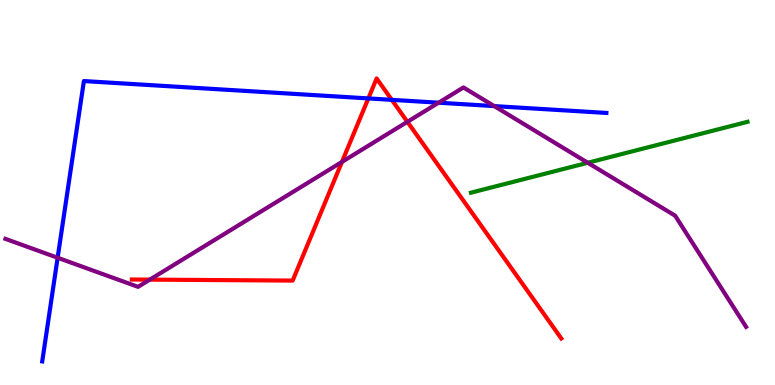[{'lines': ['blue', 'red'], 'intersections': [{'x': 4.75, 'y': 7.44}, {'x': 5.06, 'y': 7.41}]}, {'lines': ['green', 'red'], 'intersections': []}, {'lines': ['purple', 'red'], 'intersections': [{'x': 1.93, 'y': 2.74}, {'x': 4.41, 'y': 5.79}, {'x': 5.26, 'y': 6.84}]}, {'lines': ['blue', 'green'], 'intersections': []}, {'lines': ['blue', 'purple'], 'intersections': [{'x': 0.744, 'y': 3.31}, {'x': 5.66, 'y': 7.33}, {'x': 6.38, 'y': 7.24}]}, {'lines': ['green', 'purple'], 'intersections': [{'x': 7.58, 'y': 5.77}]}]